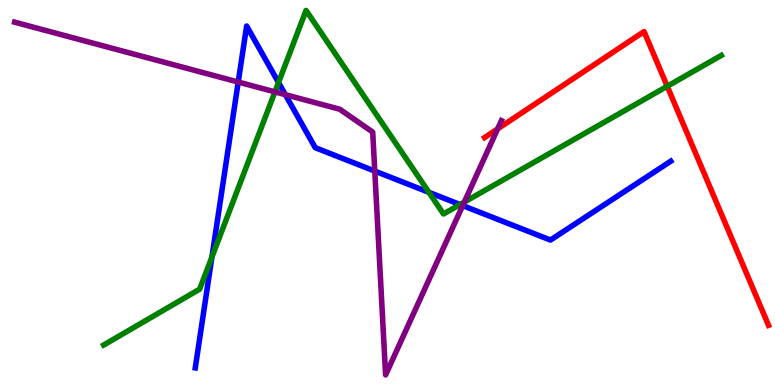[{'lines': ['blue', 'red'], 'intersections': []}, {'lines': ['green', 'red'], 'intersections': [{'x': 8.61, 'y': 7.76}]}, {'lines': ['purple', 'red'], 'intersections': [{'x': 6.42, 'y': 6.65}]}, {'lines': ['blue', 'green'], 'intersections': [{'x': 2.73, 'y': 3.32}, {'x': 3.59, 'y': 7.86}, {'x': 5.53, 'y': 5.0}, {'x': 5.94, 'y': 4.69}]}, {'lines': ['blue', 'purple'], 'intersections': [{'x': 3.07, 'y': 7.87}, {'x': 3.68, 'y': 7.54}, {'x': 4.84, 'y': 5.56}, {'x': 5.97, 'y': 4.66}]}, {'lines': ['green', 'purple'], 'intersections': [{'x': 3.55, 'y': 7.61}, {'x': 5.99, 'y': 4.75}]}]